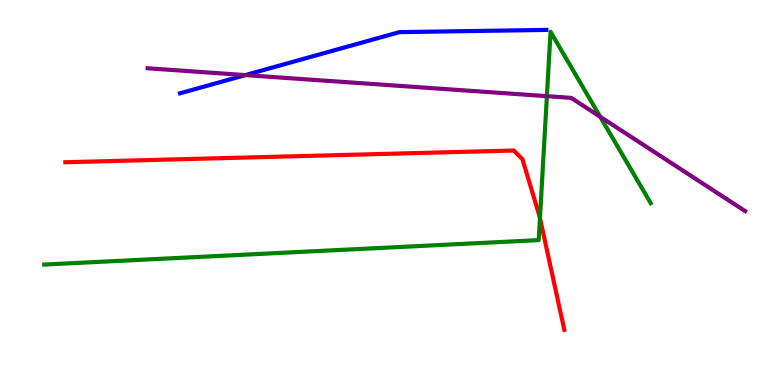[{'lines': ['blue', 'red'], 'intersections': []}, {'lines': ['green', 'red'], 'intersections': [{'x': 6.97, 'y': 4.33}]}, {'lines': ['purple', 'red'], 'intersections': []}, {'lines': ['blue', 'green'], 'intersections': []}, {'lines': ['blue', 'purple'], 'intersections': [{'x': 3.17, 'y': 8.05}]}, {'lines': ['green', 'purple'], 'intersections': [{'x': 7.06, 'y': 7.5}, {'x': 7.74, 'y': 6.97}]}]